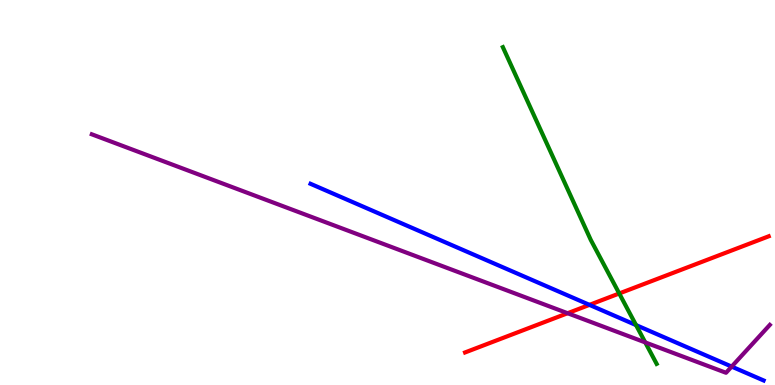[{'lines': ['blue', 'red'], 'intersections': [{'x': 7.61, 'y': 2.08}]}, {'lines': ['green', 'red'], 'intersections': [{'x': 7.99, 'y': 2.38}]}, {'lines': ['purple', 'red'], 'intersections': [{'x': 7.32, 'y': 1.86}]}, {'lines': ['blue', 'green'], 'intersections': [{'x': 8.21, 'y': 1.56}]}, {'lines': ['blue', 'purple'], 'intersections': [{'x': 9.44, 'y': 0.478}]}, {'lines': ['green', 'purple'], 'intersections': [{'x': 8.33, 'y': 1.11}]}]